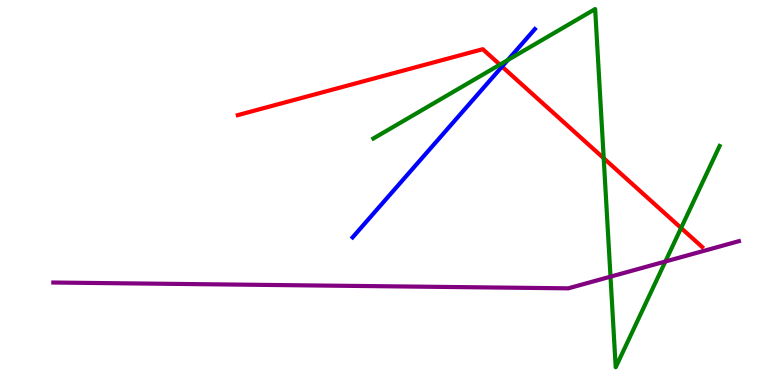[{'lines': ['blue', 'red'], 'intersections': [{'x': 6.48, 'y': 8.27}]}, {'lines': ['green', 'red'], 'intersections': [{'x': 6.45, 'y': 8.32}, {'x': 7.79, 'y': 5.89}, {'x': 8.79, 'y': 4.08}]}, {'lines': ['purple', 'red'], 'intersections': []}, {'lines': ['blue', 'green'], 'intersections': [{'x': 6.55, 'y': 8.44}]}, {'lines': ['blue', 'purple'], 'intersections': []}, {'lines': ['green', 'purple'], 'intersections': [{'x': 7.88, 'y': 2.81}, {'x': 8.59, 'y': 3.21}]}]